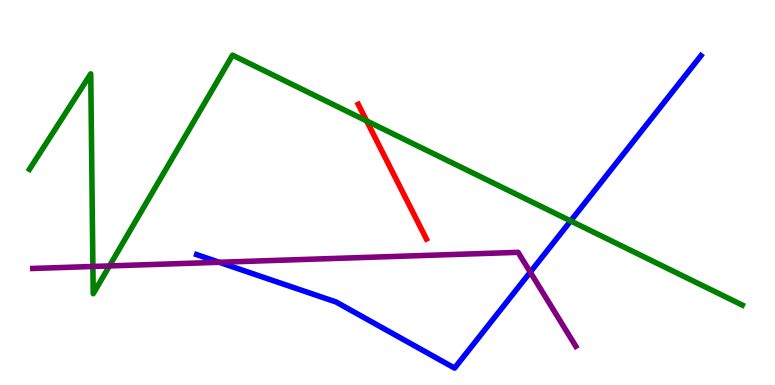[{'lines': ['blue', 'red'], 'intersections': []}, {'lines': ['green', 'red'], 'intersections': [{'x': 4.73, 'y': 6.86}]}, {'lines': ['purple', 'red'], 'intersections': []}, {'lines': ['blue', 'green'], 'intersections': [{'x': 7.36, 'y': 4.26}]}, {'lines': ['blue', 'purple'], 'intersections': [{'x': 2.83, 'y': 3.19}, {'x': 6.84, 'y': 2.93}]}, {'lines': ['green', 'purple'], 'intersections': [{'x': 1.2, 'y': 3.08}, {'x': 1.41, 'y': 3.09}]}]